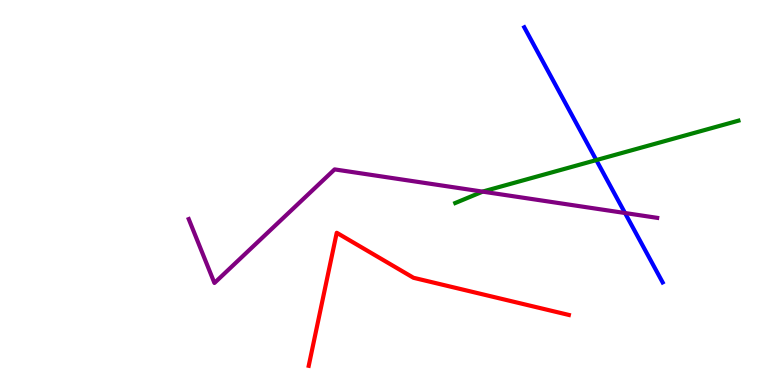[{'lines': ['blue', 'red'], 'intersections': []}, {'lines': ['green', 'red'], 'intersections': []}, {'lines': ['purple', 'red'], 'intersections': []}, {'lines': ['blue', 'green'], 'intersections': [{'x': 7.69, 'y': 5.84}]}, {'lines': ['blue', 'purple'], 'intersections': [{'x': 8.06, 'y': 4.47}]}, {'lines': ['green', 'purple'], 'intersections': [{'x': 6.23, 'y': 5.02}]}]